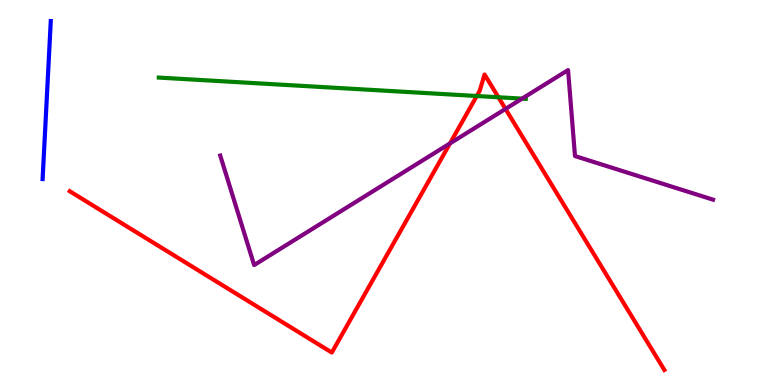[{'lines': ['blue', 'red'], 'intersections': []}, {'lines': ['green', 'red'], 'intersections': [{'x': 6.15, 'y': 7.51}, {'x': 6.43, 'y': 7.47}]}, {'lines': ['purple', 'red'], 'intersections': [{'x': 5.81, 'y': 6.28}, {'x': 6.52, 'y': 7.17}]}, {'lines': ['blue', 'green'], 'intersections': []}, {'lines': ['blue', 'purple'], 'intersections': []}, {'lines': ['green', 'purple'], 'intersections': [{'x': 6.74, 'y': 7.44}]}]